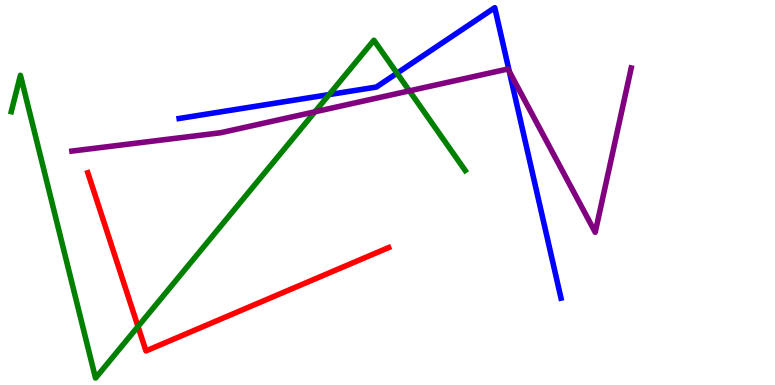[{'lines': ['blue', 'red'], 'intersections': []}, {'lines': ['green', 'red'], 'intersections': [{'x': 1.78, 'y': 1.52}]}, {'lines': ['purple', 'red'], 'intersections': []}, {'lines': ['blue', 'green'], 'intersections': [{'x': 4.25, 'y': 7.54}, {'x': 5.12, 'y': 8.1}]}, {'lines': ['blue', 'purple'], 'intersections': [{'x': 6.57, 'y': 8.14}]}, {'lines': ['green', 'purple'], 'intersections': [{'x': 4.06, 'y': 7.1}, {'x': 5.28, 'y': 7.64}]}]